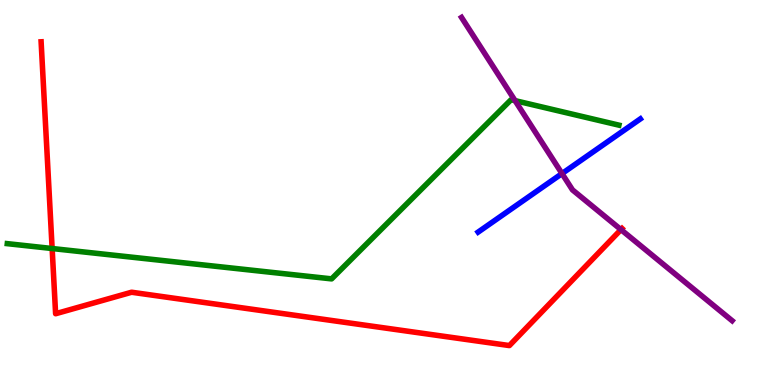[{'lines': ['blue', 'red'], 'intersections': []}, {'lines': ['green', 'red'], 'intersections': [{'x': 0.673, 'y': 3.54}]}, {'lines': ['purple', 'red'], 'intersections': [{'x': 8.01, 'y': 4.04}]}, {'lines': ['blue', 'green'], 'intersections': []}, {'lines': ['blue', 'purple'], 'intersections': [{'x': 7.25, 'y': 5.49}]}, {'lines': ['green', 'purple'], 'intersections': [{'x': 6.65, 'y': 7.39}]}]